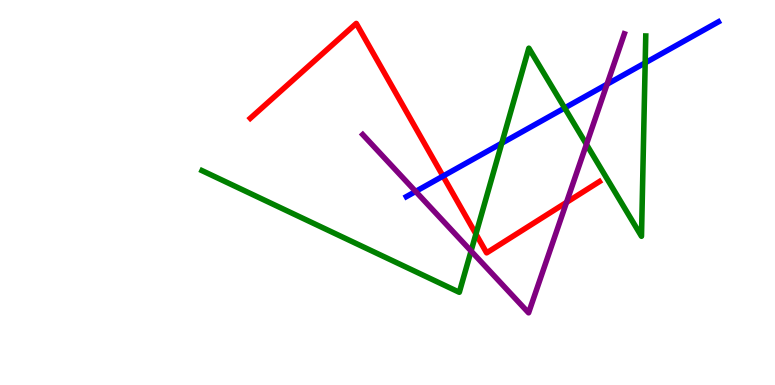[{'lines': ['blue', 'red'], 'intersections': [{'x': 5.72, 'y': 5.43}]}, {'lines': ['green', 'red'], 'intersections': [{'x': 6.14, 'y': 3.92}]}, {'lines': ['purple', 'red'], 'intersections': [{'x': 7.31, 'y': 4.74}]}, {'lines': ['blue', 'green'], 'intersections': [{'x': 6.47, 'y': 6.28}, {'x': 7.29, 'y': 7.2}, {'x': 8.32, 'y': 8.37}]}, {'lines': ['blue', 'purple'], 'intersections': [{'x': 5.36, 'y': 5.03}, {'x': 7.83, 'y': 7.81}]}, {'lines': ['green', 'purple'], 'intersections': [{'x': 6.08, 'y': 3.48}, {'x': 7.57, 'y': 6.25}]}]